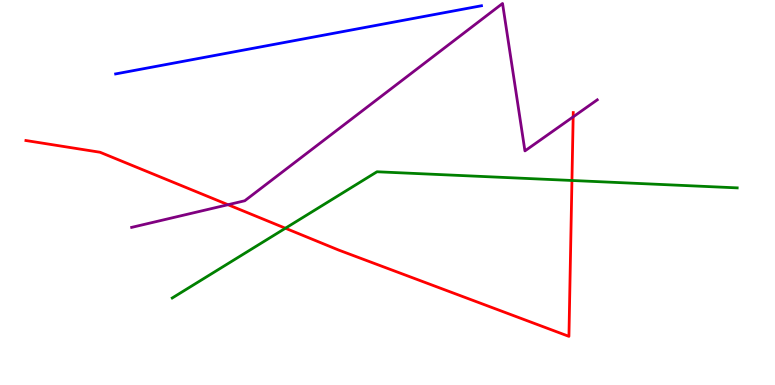[{'lines': ['blue', 'red'], 'intersections': []}, {'lines': ['green', 'red'], 'intersections': [{'x': 3.68, 'y': 4.07}, {'x': 7.38, 'y': 5.31}]}, {'lines': ['purple', 'red'], 'intersections': [{'x': 2.94, 'y': 4.68}, {'x': 7.4, 'y': 6.96}]}, {'lines': ['blue', 'green'], 'intersections': []}, {'lines': ['blue', 'purple'], 'intersections': []}, {'lines': ['green', 'purple'], 'intersections': []}]